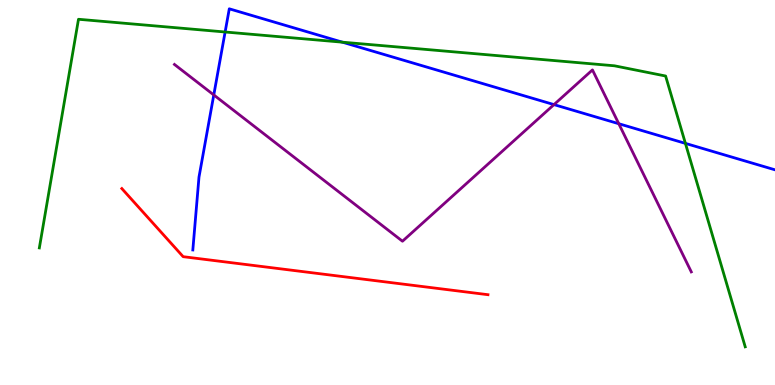[{'lines': ['blue', 'red'], 'intersections': []}, {'lines': ['green', 'red'], 'intersections': []}, {'lines': ['purple', 'red'], 'intersections': []}, {'lines': ['blue', 'green'], 'intersections': [{'x': 2.9, 'y': 9.17}, {'x': 4.42, 'y': 8.9}, {'x': 8.84, 'y': 6.28}]}, {'lines': ['blue', 'purple'], 'intersections': [{'x': 2.76, 'y': 7.53}, {'x': 7.15, 'y': 7.28}, {'x': 7.98, 'y': 6.79}]}, {'lines': ['green', 'purple'], 'intersections': []}]